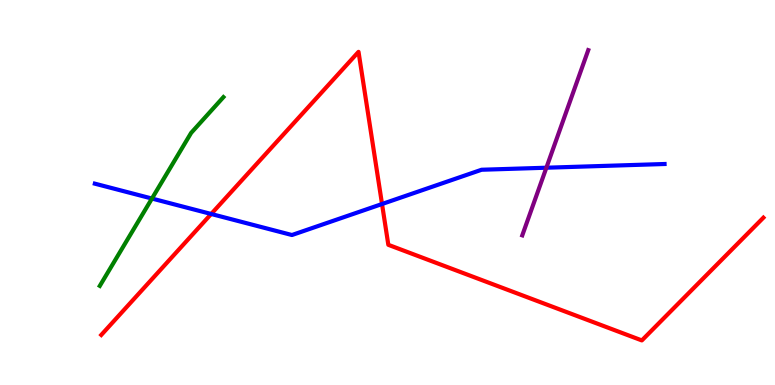[{'lines': ['blue', 'red'], 'intersections': [{'x': 2.73, 'y': 4.44}, {'x': 4.93, 'y': 4.7}]}, {'lines': ['green', 'red'], 'intersections': []}, {'lines': ['purple', 'red'], 'intersections': []}, {'lines': ['blue', 'green'], 'intersections': [{'x': 1.96, 'y': 4.84}]}, {'lines': ['blue', 'purple'], 'intersections': [{'x': 7.05, 'y': 5.64}]}, {'lines': ['green', 'purple'], 'intersections': []}]